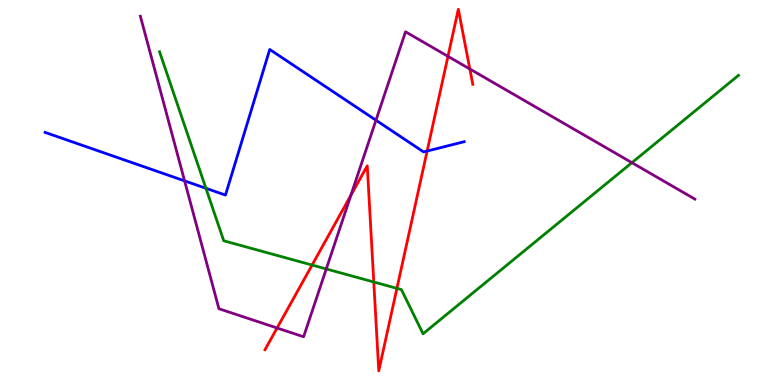[{'lines': ['blue', 'red'], 'intersections': [{'x': 5.51, 'y': 6.08}]}, {'lines': ['green', 'red'], 'intersections': [{'x': 4.03, 'y': 3.12}, {'x': 4.82, 'y': 2.68}, {'x': 5.12, 'y': 2.51}]}, {'lines': ['purple', 'red'], 'intersections': [{'x': 3.58, 'y': 1.48}, {'x': 4.53, 'y': 4.93}, {'x': 5.78, 'y': 8.54}, {'x': 6.06, 'y': 8.21}]}, {'lines': ['blue', 'green'], 'intersections': [{'x': 2.66, 'y': 5.11}]}, {'lines': ['blue', 'purple'], 'intersections': [{'x': 2.38, 'y': 5.3}, {'x': 4.85, 'y': 6.88}]}, {'lines': ['green', 'purple'], 'intersections': [{'x': 4.21, 'y': 3.01}, {'x': 8.15, 'y': 5.77}]}]